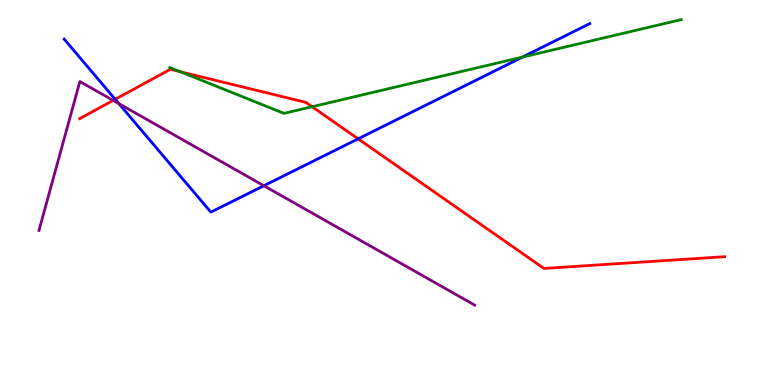[{'lines': ['blue', 'red'], 'intersections': [{'x': 1.49, 'y': 7.42}, {'x': 4.62, 'y': 6.39}]}, {'lines': ['green', 'red'], 'intersections': [{'x': 2.33, 'y': 8.14}, {'x': 4.03, 'y': 7.23}]}, {'lines': ['purple', 'red'], 'intersections': [{'x': 1.46, 'y': 7.39}]}, {'lines': ['blue', 'green'], 'intersections': [{'x': 6.74, 'y': 8.52}]}, {'lines': ['blue', 'purple'], 'intersections': [{'x': 1.53, 'y': 7.31}, {'x': 3.4, 'y': 5.18}]}, {'lines': ['green', 'purple'], 'intersections': []}]